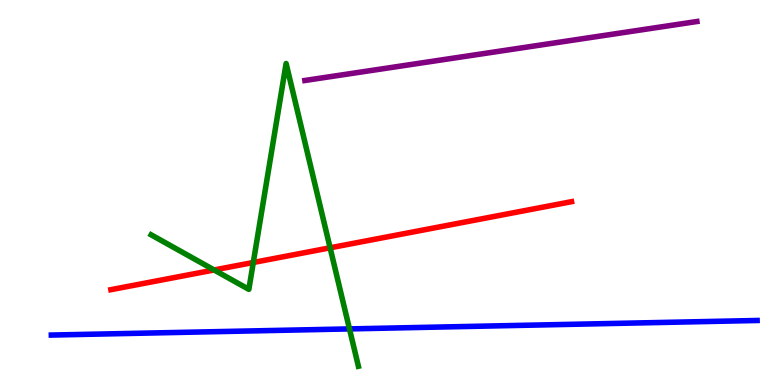[{'lines': ['blue', 'red'], 'intersections': []}, {'lines': ['green', 'red'], 'intersections': [{'x': 2.76, 'y': 2.99}, {'x': 3.27, 'y': 3.18}, {'x': 4.26, 'y': 3.56}]}, {'lines': ['purple', 'red'], 'intersections': []}, {'lines': ['blue', 'green'], 'intersections': [{'x': 4.51, 'y': 1.46}]}, {'lines': ['blue', 'purple'], 'intersections': []}, {'lines': ['green', 'purple'], 'intersections': []}]